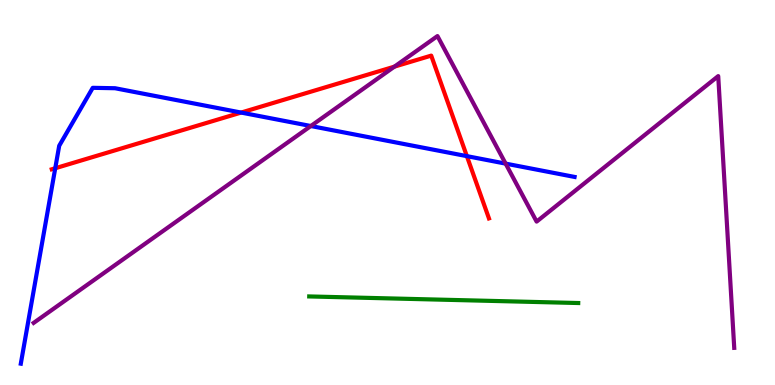[{'lines': ['blue', 'red'], 'intersections': [{'x': 0.713, 'y': 5.63}, {'x': 3.11, 'y': 7.08}, {'x': 6.02, 'y': 5.94}]}, {'lines': ['green', 'red'], 'intersections': []}, {'lines': ['purple', 'red'], 'intersections': [{'x': 5.09, 'y': 8.27}]}, {'lines': ['blue', 'green'], 'intersections': []}, {'lines': ['blue', 'purple'], 'intersections': [{'x': 4.01, 'y': 6.73}, {'x': 6.52, 'y': 5.75}]}, {'lines': ['green', 'purple'], 'intersections': []}]